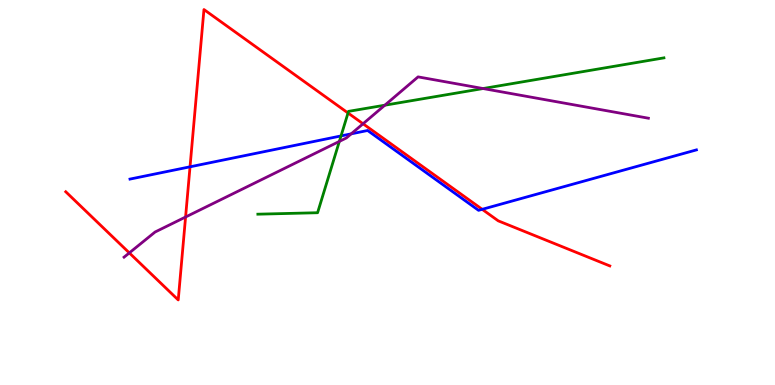[{'lines': ['blue', 'red'], 'intersections': [{'x': 2.45, 'y': 5.67}, {'x': 6.22, 'y': 4.56}]}, {'lines': ['green', 'red'], 'intersections': [{'x': 4.49, 'y': 7.07}]}, {'lines': ['purple', 'red'], 'intersections': [{'x': 1.67, 'y': 3.43}, {'x': 2.39, 'y': 4.36}, {'x': 4.68, 'y': 6.79}]}, {'lines': ['blue', 'green'], 'intersections': [{'x': 4.4, 'y': 6.47}]}, {'lines': ['blue', 'purple'], 'intersections': [{'x': 4.53, 'y': 6.52}]}, {'lines': ['green', 'purple'], 'intersections': [{'x': 4.38, 'y': 6.33}, {'x': 4.97, 'y': 7.27}, {'x': 6.23, 'y': 7.7}]}]